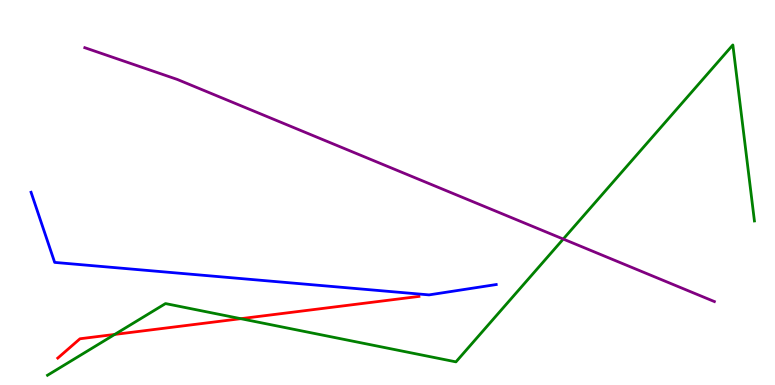[{'lines': ['blue', 'red'], 'intersections': []}, {'lines': ['green', 'red'], 'intersections': [{'x': 1.48, 'y': 1.31}, {'x': 3.11, 'y': 1.72}]}, {'lines': ['purple', 'red'], 'intersections': []}, {'lines': ['blue', 'green'], 'intersections': []}, {'lines': ['blue', 'purple'], 'intersections': []}, {'lines': ['green', 'purple'], 'intersections': [{'x': 7.27, 'y': 3.79}]}]